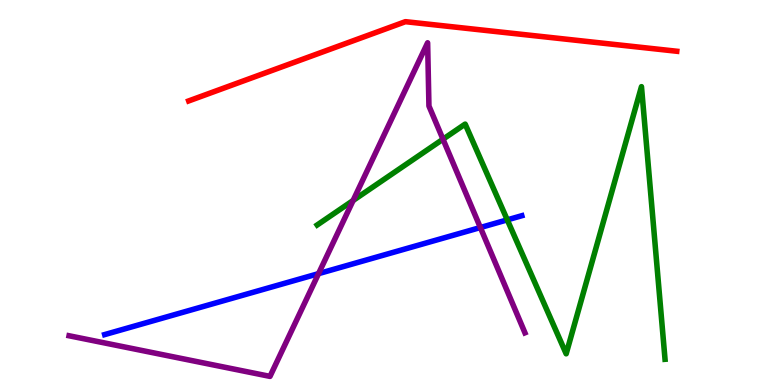[{'lines': ['blue', 'red'], 'intersections': []}, {'lines': ['green', 'red'], 'intersections': []}, {'lines': ['purple', 'red'], 'intersections': []}, {'lines': ['blue', 'green'], 'intersections': [{'x': 6.55, 'y': 4.29}]}, {'lines': ['blue', 'purple'], 'intersections': [{'x': 4.11, 'y': 2.89}, {'x': 6.2, 'y': 4.09}]}, {'lines': ['green', 'purple'], 'intersections': [{'x': 4.56, 'y': 4.79}, {'x': 5.72, 'y': 6.38}]}]